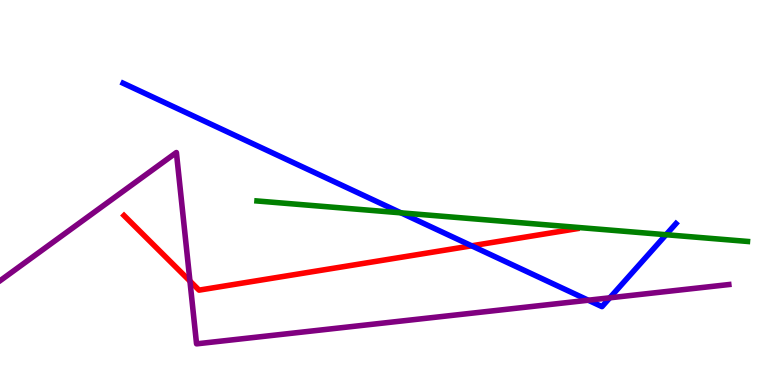[{'lines': ['blue', 'red'], 'intersections': [{'x': 6.09, 'y': 3.62}]}, {'lines': ['green', 'red'], 'intersections': []}, {'lines': ['purple', 'red'], 'intersections': [{'x': 2.45, 'y': 2.7}]}, {'lines': ['blue', 'green'], 'intersections': [{'x': 5.17, 'y': 4.47}, {'x': 8.59, 'y': 3.9}]}, {'lines': ['blue', 'purple'], 'intersections': [{'x': 7.59, 'y': 2.2}, {'x': 7.87, 'y': 2.26}]}, {'lines': ['green', 'purple'], 'intersections': []}]